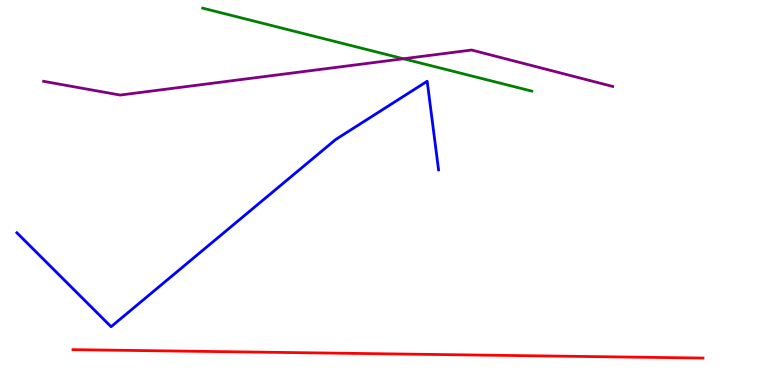[{'lines': ['blue', 'red'], 'intersections': []}, {'lines': ['green', 'red'], 'intersections': []}, {'lines': ['purple', 'red'], 'intersections': []}, {'lines': ['blue', 'green'], 'intersections': []}, {'lines': ['blue', 'purple'], 'intersections': []}, {'lines': ['green', 'purple'], 'intersections': [{'x': 5.21, 'y': 8.47}]}]